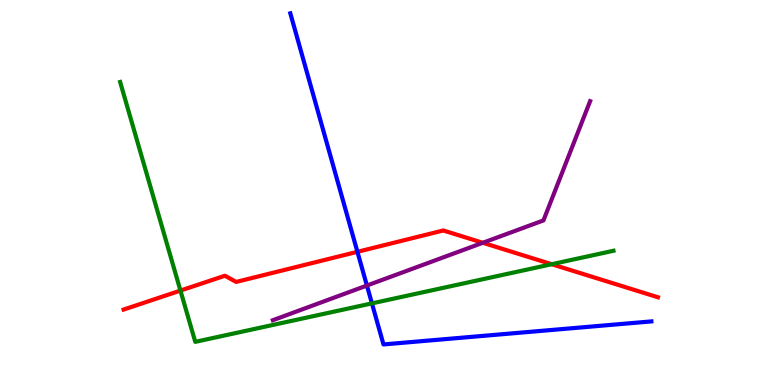[{'lines': ['blue', 'red'], 'intersections': [{'x': 4.61, 'y': 3.46}]}, {'lines': ['green', 'red'], 'intersections': [{'x': 2.33, 'y': 2.45}, {'x': 7.12, 'y': 3.14}]}, {'lines': ['purple', 'red'], 'intersections': [{'x': 6.23, 'y': 3.69}]}, {'lines': ['blue', 'green'], 'intersections': [{'x': 4.8, 'y': 2.12}]}, {'lines': ['blue', 'purple'], 'intersections': [{'x': 4.73, 'y': 2.58}]}, {'lines': ['green', 'purple'], 'intersections': []}]